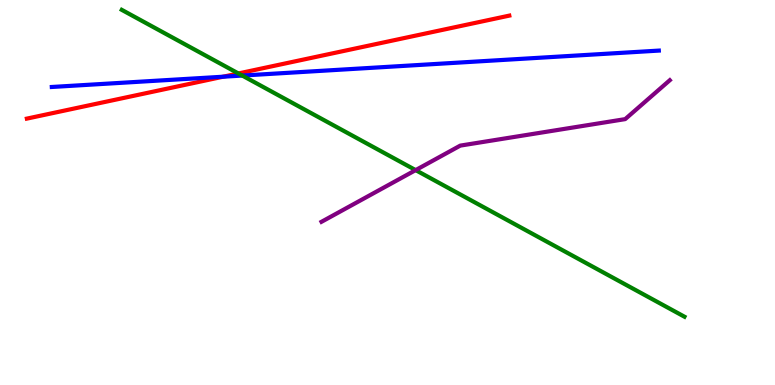[{'lines': ['blue', 'red'], 'intersections': [{'x': 2.88, 'y': 8.01}]}, {'lines': ['green', 'red'], 'intersections': [{'x': 3.08, 'y': 8.09}]}, {'lines': ['purple', 'red'], 'intersections': []}, {'lines': ['blue', 'green'], 'intersections': [{'x': 3.13, 'y': 8.04}]}, {'lines': ['blue', 'purple'], 'intersections': []}, {'lines': ['green', 'purple'], 'intersections': [{'x': 5.36, 'y': 5.58}]}]